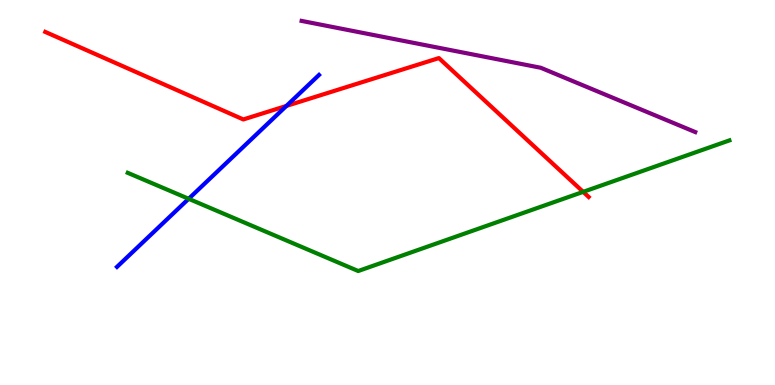[{'lines': ['blue', 'red'], 'intersections': [{'x': 3.7, 'y': 7.25}]}, {'lines': ['green', 'red'], 'intersections': [{'x': 7.52, 'y': 5.02}]}, {'lines': ['purple', 'red'], 'intersections': []}, {'lines': ['blue', 'green'], 'intersections': [{'x': 2.43, 'y': 4.84}]}, {'lines': ['blue', 'purple'], 'intersections': []}, {'lines': ['green', 'purple'], 'intersections': []}]